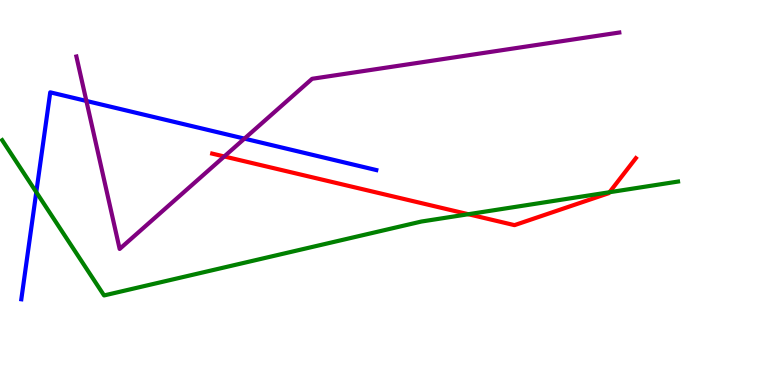[{'lines': ['blue', 'red'], 'intersections': []}, {'lines': ['green', 'red'], 'intersections': [{'x': 6.04, 'y': 4.44}, {'x': 7.86, 'y': 5.01}]}, {'lines': ['purple', 'red'], 'intersections': [{'x': 2.89, 'y': 5.94}]}, {'lines': ['blue', 'green'], 'intersections': [{'x': 0.468, 'y': 5.01}]}, {'lines': ['blue', 'purple'], 'intersections': [{'x': 1.11, 'y': 7.38}, {'x': 3.15, 'y': 6.4}]}, {'lines': ['green', 'purple'], 'intersections': []}]